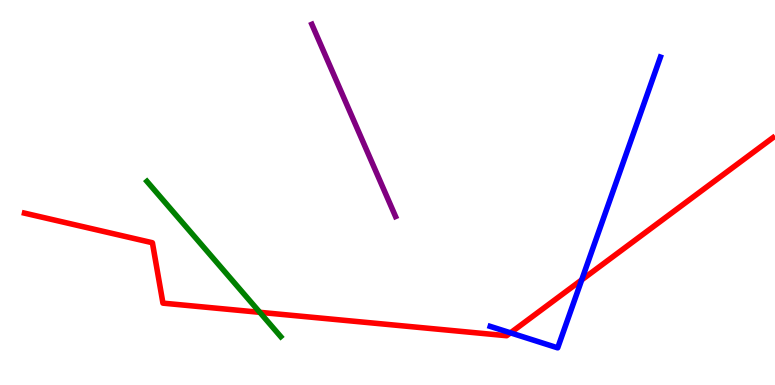[{'lines': ['blue', 'red'], 'intersections': [{'x': 6.59, 'y': 1.35}, {'x': 7.51, 'y': 2.73}]}, {'lines': ['green', 'red'], 'intersections': [{'x': 3.35, 'y': 1.89}]}, {'lines': ['purple', 'red'], 'intersections': []}, {'lines': ['blue', 'green'], 'intersections': []}, {'lines': ['blue', 'purple'], 'intersections': []}, {'lines': ['green', 'purple'], 'intersections': []}]